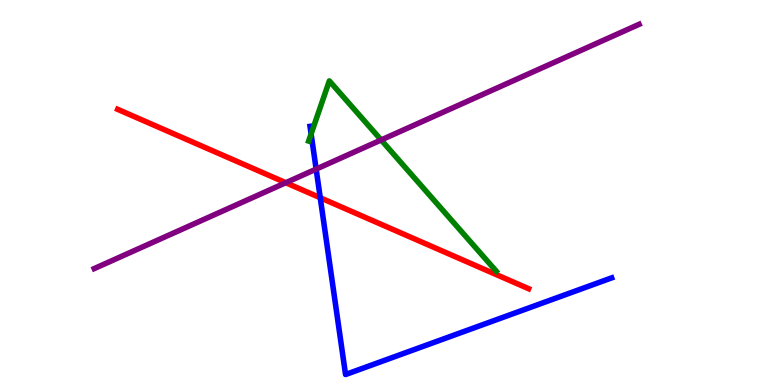[{'lines': ['blue', 'red'], 'intersections': [{'x': 4.13, 'y': 4.86}]}, {'lines': ['green', 'red'], 'intersections': []}, {'lines': ['purple', 'red'], 'intersections': [{'x': 3.69, 'y': 5.25}]}, {'lines': ['blue', 'green'], 'intersections': [{'x': 4.01, 'y': 6.52}]}, {'lines': ['blue', 'purple'], 'intersections': [{'x': 4.08, 'y': 5.61}]}, {'lines': ['green', 'purple'], 'intersections': [{'x': 4.92, 'y': 6.36}]}]